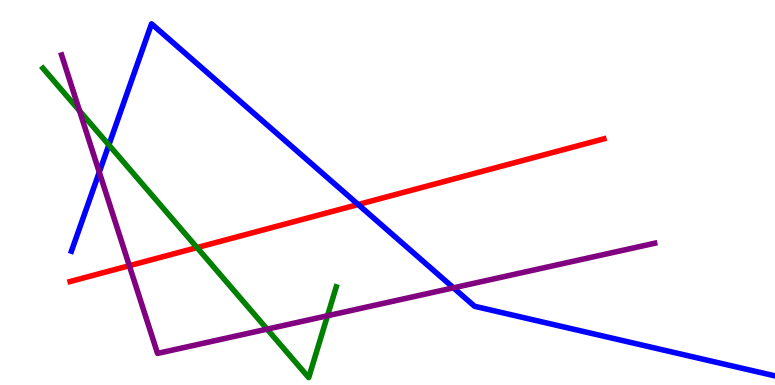[{'lines': ['blue', 'red'], 'intersections': [{'x': 4.62, 'y': 4.69}]}, {'lines': ['green', 'red'], 'intersections': [{'x': 2.54, 'y': 3.57}]}, {'lines': ['purple', 'red'], 'intersections': [{'x': 1.67, 'y': 3.1}]}, {'lines': ['blue', 'green'], 'intersections': [{'x': 1.4, 'y': 6.24}]}, {'lines': ['blue', 'purple'], 'intersections': [{'x': 1.28, 'y': 5.53}, {'x': 5.85, 'y': 2.52}]}, {'lines': ['green', 'purple'], 'intersections': [{'x': 1.03, 'y': 7.12}, {'x': 3.45, 'y': 1.45}, {'x': 4.23, 'y': 1.8}]}]